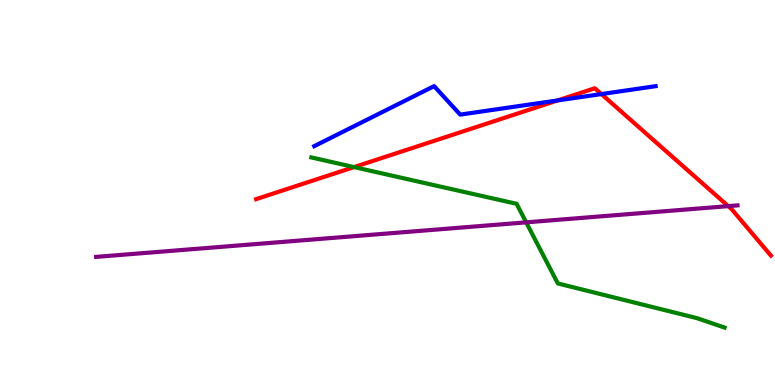[{'lines': ['blue', 'red'], 'intersections': [{'x': 7.19, 'y': 7.39}, {'x': 7.76, 'y': 7.56}]}, {'lines': ['green', 'red'], 'intersections': [{'x': 4.57, 'y': 5.66}]}, {'lines': ['purple', 'red'], 'intersections': [{'x': 9.4, 'y': 4.65}]}, {'lines': ['blue', 'green'], 'intersections': []}, {'lines': ['blue', 'purple'], 'intersections': []}, {'lines': ['green', 'purple'], 'intersections': [{'x': 6.79, 'y': 4.22}]}]